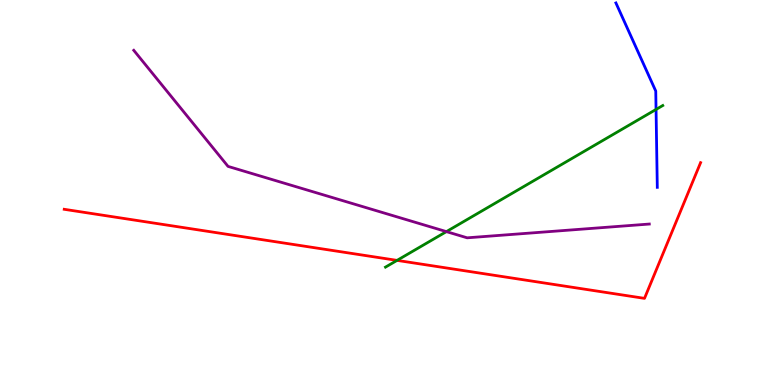[{'lines': ['blue', 'red'], 'intersections': []}, {'lines': ['green', 'red'], 'intersections': [{'x': 5.12, 'y': 3.24}]}, {'lines': ['purple', 'red'], 'intersections': []}, {'lines': ['blue', 'green'], 'intersections': [{'x': 8.47, 'y': 7.16}]}, {'lines': ['blue', 'purple'], 'intersections': []}, {'lines': ['green', 'purple'], 'intersections': [{'x': 5.76, 'y': 3.98}]}]